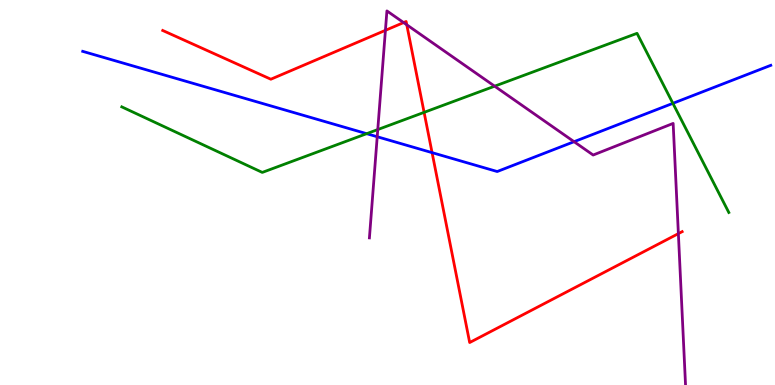[{'lines': ['blue', 'red'], 'intersections': [{'x': 5.58, 'y': 6.04}]}, {'lines': ['green', 'red'], 'intersections': [{'x': 5.47, 'y': 7.08}]}, {'lines': ['purple', 'red'], 'intersections': [{'x': 4.97, 'y': 9.21}, {'x': 5.21, 'y': 9.41}, {'x': 5.25, 'y': 9.36}, {'x': 8.75, 'y': 3.93}]}, {'lines': ['blue', 'green'], 'intersections': [{'x': 4.73, 'y': 6.53}, {'x': 8.68, 'y': 7.32}]}, {'lines': ['blue', 'purple'], 'intersections': [{'x': 4.87, 'y': 6.45}, {'x': 7.41, 'y': 6.32}]}, {'lines': ['green', 'purple'], 'intersections': [{'x': 4.87, 'y': 6.63}, {'x': 6.38, 'y': 7.76}]}]